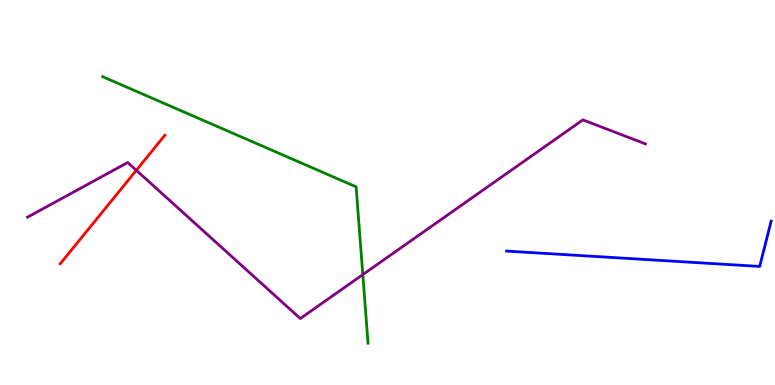[{'lines': ['blue', 'red'], 'intersections': []}, {'lines': ['green', 'red'], 'intersections': []}, {'lines': ['purple', 'red'], 'intersections': [{'x': 1.76, 'y': 5.58}]}, {'lines': ['blue', 'green'], 'intersections': []}, {'lines': ['blue', 'purple'], 'intersections': []}, {'lines': ['green', 'purple'], 'intersections': [{'x': 4.68, 'y': 2.87}]}]